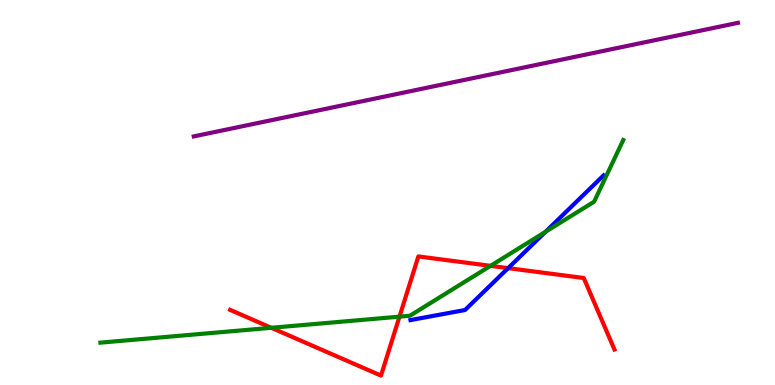[{'lines': ['blue', 'red'], 'intersections': [{'x': 6.56, 'y': 3.04}]}, {'lines': ['green', 'red'], 'intersections': [{'x': 3.5, 'y': 1.49}, {'x': 5.15, 'y': 1.78}, {'x': 6.33, 'y': 3.09}]}, {'lines': ['purple', 'red'], 'intersections': []}, {'lines': ['blue', 'green'], 'intersections': [{'x': 7.04, 'y': 3.98}]}, {'lines': ['blue', 'purple'], 'intersections': []}, {'lines': ['green', 'purple'], 'intersections': []}]